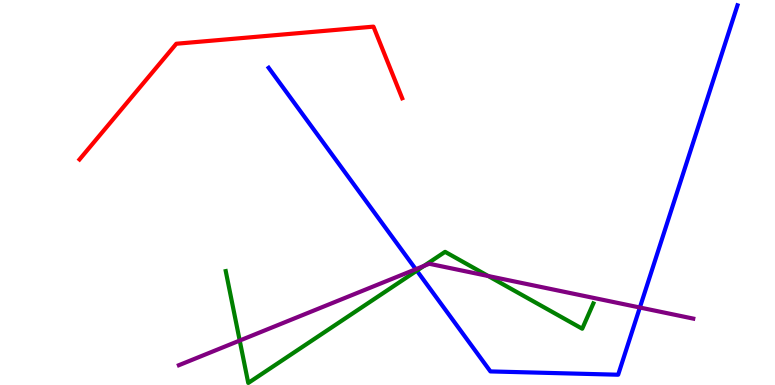[{'lines': ['blue', 'red'], 'intersections': []}, {'lines': ['green', 'red'], 'intersections': []}, {'lines': ['purple', 'red'], 'intersections': []}, {'lines': ['blue', 'green'], 'intersections': [{'x': 5.38, 'y': 2.97}]}, {'lines': ['blue', 'purple'], 'intersections': [{'x': 5.36, 'y': 3.01}, {'x': 8.26, 'y': 2.01}]}, {'lines': ['green', 'purple'], 'intersections': [{'x': 3.09, 'y': 1.15}, {'x': 5.47, 'y': 3.09}, {'x': 6.3, 'y': 2.83}]}]